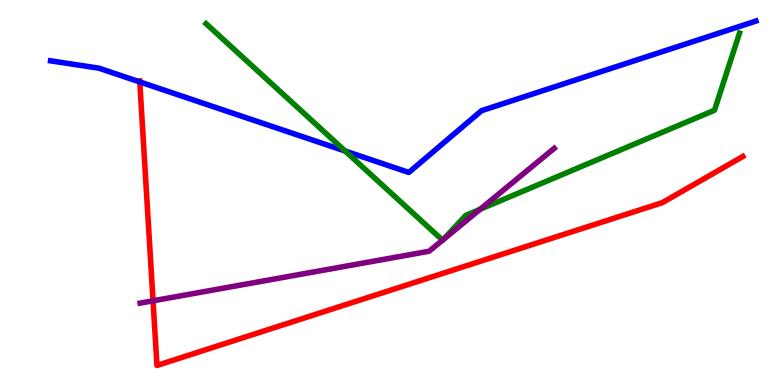[{'lines': ['blue', 'red'], 'intersections': [{'x': 1.8, 'y': 7.87}]}, {'lines': ['green', 'red'], 'intersections': []}, {'lines': ['purple', 'red'], 'intersections': [{'x': 1.97, 'y': 2.19}]}, {'lines': ['blue', 'green'], 'intersections': [{'x': 4.45, 'y': 6.08}]}, {'lines': ['blue', 'purple'], 'intersections': []}, {'lines': ['green', 'purple'], 'intersections': [{'x': 5.71, 'y': 3.76}, {'x': 5.72, 'y': 3.77}, {'x': 6.19, 'y': 4.56}]}]